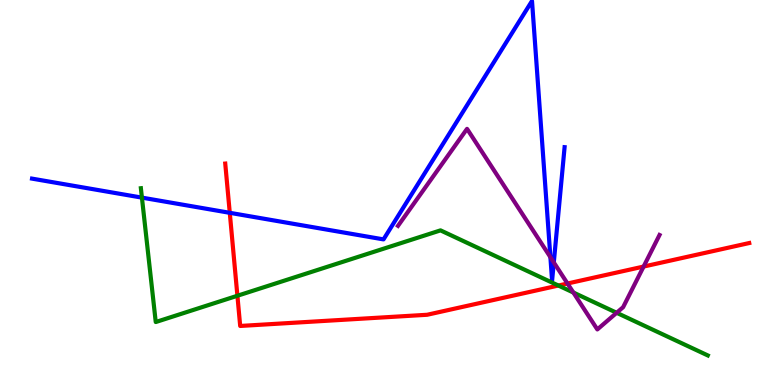[{'lines': ['blue', 'red'], 'intersections': [{'x': 2.96, 'y': 4.47}]}, {'lines': ['green', 'red'], 'intersections': [{'x': 3.06, 'y': 2.32}, {'x': 7.21, 'y': 2.58}]}, {'lines': ['purple', 'red'], 'intersections': [{'x': 7.32, 'y': 2.64}, {'x': 8.3, 'y': 3.08}]}, {'lines': ['blue', 'green'], 'intersections': [{'x': 1.83, 'y': 4.87}]}, {'lines': ['blue', 'purple'], 'intersections': [{'x': 7.1, 'y': 3.32}, {'x': 7.15, 'y': 3.18}]}, {'lines': ['green', 'purple'], 'intersections': [{'x': 7.4, 'y': 2.4}, {'x': 7.96, 'y': 1.88}]}]